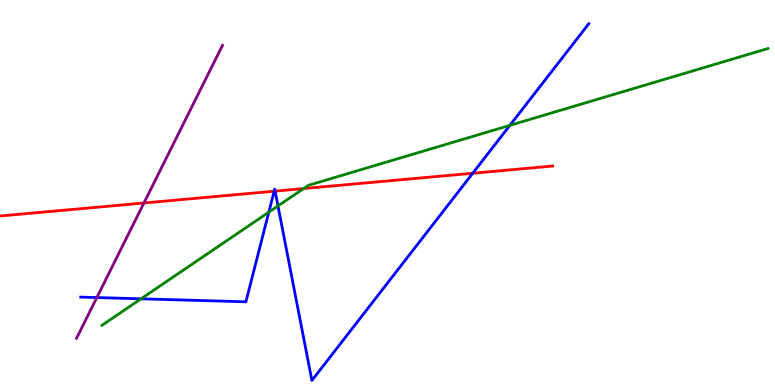[{'lines': ['blue', 'red'], 'intersections': [{'x': 3.54, 'y': 5.03}, {'x': 3.55, 'y': 5.04}, {'x': 6.1, 'y': 5.5}]}, {'lines': ['green', 'red'], 'intersections': [{'x': 3.92, 'y': 5.1}]}, {'lines': ['purple', 'red'], 'intersections': [{'x': 1.86, 'y': 4.73}]}, {'lines': ['blue', 'green'], 'intersections': [{'x': 1.82, 'y': 2.24}, {'x': 3.47, 'y': 4.49}, {'x': 3.59, 'y': 4.65}, {'x': 6.58, 'y': 6.74}]}, {'lines': ['blue', 'purple'], 'intersections': [{'x': 1.25, 'y': 2.27}]}, {'lines': ['green', 'purple'], 'intersections': []}]